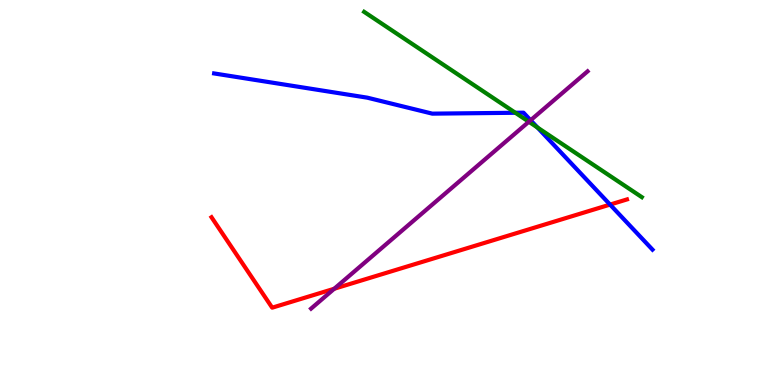[{'lines': ['blue', 'red'], 'intersections': [{'x': 7.87, 'y': 4.69}]}, {'lines': ['green', 'red'], 'intersections': []}, {'lines': ['purple', 'red'], 'intersections': [{'x': 4.31, 'y': 2.5}]}, {'lines': ['blue', 'green'], 'intersections': [{'x': 6.65, 'y': 7.07}, {'x': 6.93, 'y': 6.69}]}, {'lines': ['blue', 'purple'], 'intersections': [{'x': 6.85, 'y': 6.88}]}, {'lines': ['green', 'purple'], 'intersections': [{'x': 6.82, 'y': 6.84}]}]